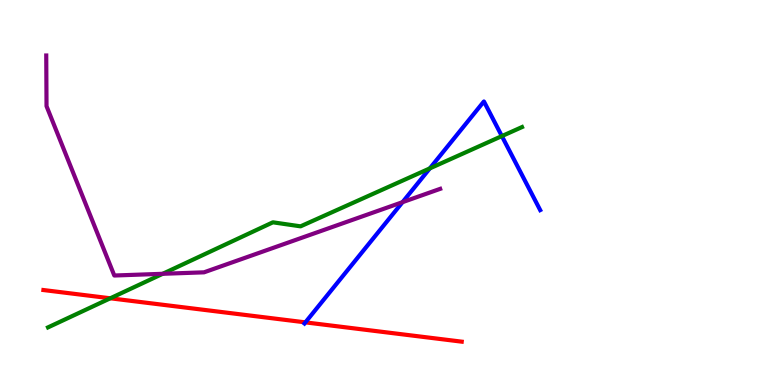[{'lines': ['blue', 'red'], 'intersections': [{'x': 3.94, 'y': 1.63}]}, {'lines': ['green', 'red'], 'intersections': [{'x': 1.42, 'y': 2.25}]}, {'lines': ['purple', 'red'], 'intersections': []}, {'lines': ['blue', 'green'], 'intersections': [{'x': 5.55, 'y': 5.63}, {'x': 6.48, 'y': 6.46}]}, {'lines': ['blue', 'purple'], 'intersections': [{'x': 5.19, 'y': 4.75}]}, {'lines': ['green', 'purple'], 'intersections': [{'x': 2.1, 'y': 2.89}]}]